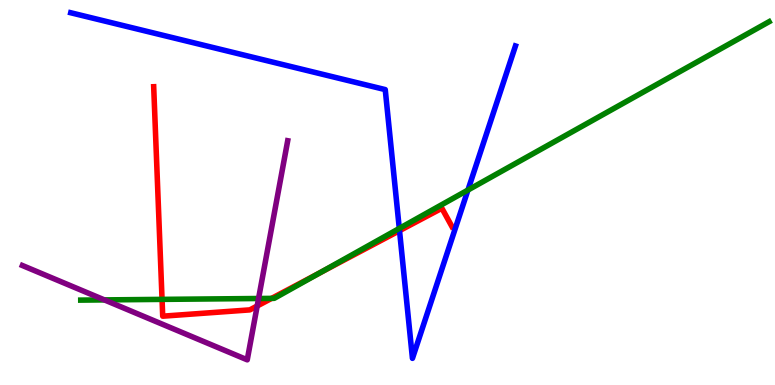[{'lines': ['blue', 'red'], 'intersections': [{'x': 5.16, 'y': 4.01}]}, {'lines': ['green', 'red'], 'intersections': [{'x': 2.09, 'y': 2.22}, {'x': 3.5, 'y': 2.25}, {'x': 4.13, 'y': 2.91}]}, {'lines': ['purple', 'red'], 'intersections': [{'x': 3.32, 'y': 2.05}]}, {'lines': ['blue', 'green'], 'intersections': [{'x': 5.15, 'y': 4.07}, {'x': 6.04, 'y': 5.06}]}, {'lines': ['blue', 'purple'], 'intersections': []}, {'lines': ['green', 'purple'], 'intersections': [{'x': 1.35, 'y': 2.21}, {'x': 3.34, 'y': 2.25}]}]